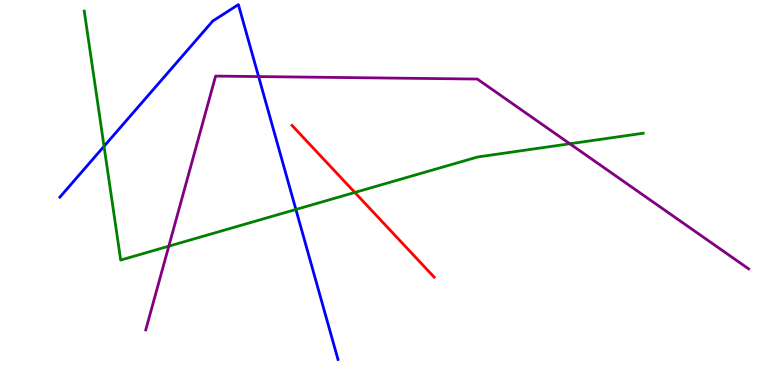[{'lines': ['blue', 'red'], 'intersections': []}, {'lines': ['green', 'red'], 'intersections': [{'x': 4.58, 'y': 5.0}]}, {'lines': ['purple', 'red'], 'intersections': []}, {'lines': ['blue', 'green'], 'intersections': [{'x': 1.34, 'y': 6.2}, {'x': 3.82, 'y': 4.56}]}, {'lines': ['blue', 'purple'], 'intersections': [{'x': 3.34, 'y': 8.01}]}, {'lines': ['green', 'purple'], 'intersections': [{'x': 2.18, 'y': 3.61}, {'x': 7.35, 'y': 6.27}]}]